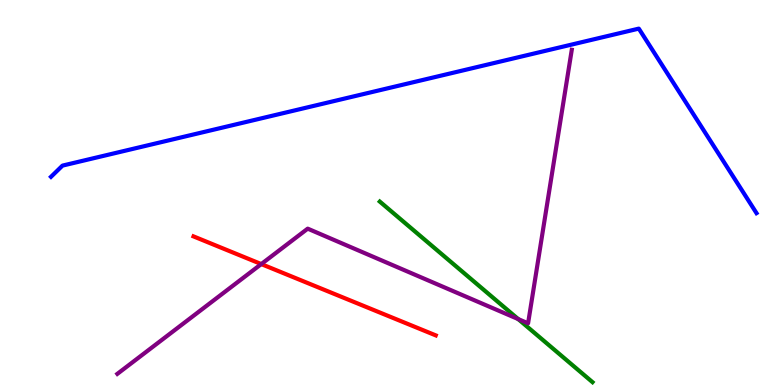[{'lines': ['blue', 'red'], 'intersections': []}, {'lines': ['green', 'red'], 'intersections': []}, {'lines': ['purple', 'red'], 'intersections': [{'x': 3.37, 'y': 3.14}]}, {'lines': ['blue', 'green'], 'intersections': []}, {'lines': ['blue', 'purple'], 'intersections': []}, {'lines': ['green', 'purple'], 'intersections': [{'x': 6.69, 'y': 1.71}]}]